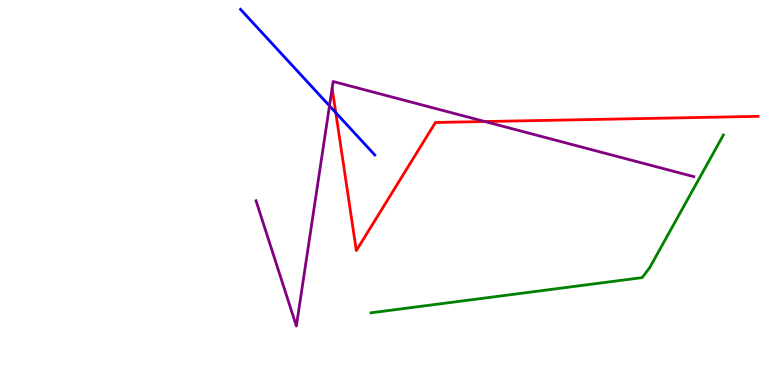[{'lines': ['blue', 'red'], 'intersections': [{'x': 4.33, 'y': 7.07}]}, {'lines': ['green', 'red'], 'intersections': []}, {'lines': ['purple', 'red'], 'intersections': [{'x': 6.26, 'y': 6.84}]}, {'lines': ['blue', 'green'], 'intersections': []}, {'lines': ['blue', 'purple'], 'intersections': [{'x': 4.25, 'y': 7.25}]}, {'lines': ['green', 'purple'], 'intersections': []}]